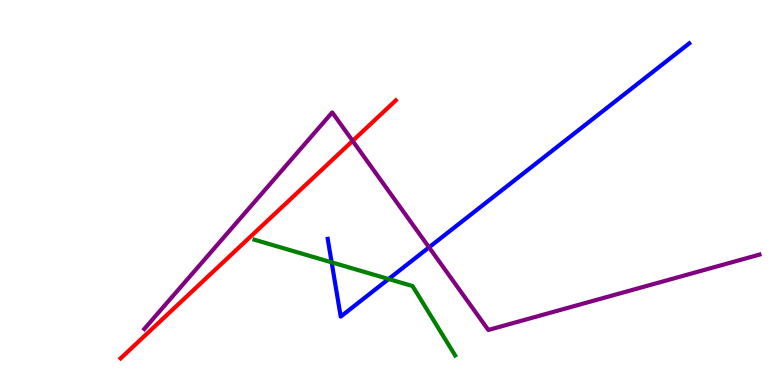[{'lines': ['blue', 'red'], 'intersections': []}, {'lines': ['green', 'red'], 'intersections': []}, {'lines': ['purple', 'red'], 'intersections': [{'x': 4.55, 'y': 6.34}]}, {'lines': ['blue', 'green'], 'intersections': [{'x': 4.28, 'y': 3.19}, {'x': 5.01, 'y': 2.75}]}, {'lines': ['blue', 'purple'], 'intersections': [{'x': 5.54, 'y': 3.58}]}, {'lines': ['green', 'purple'], 'intersections': []}]